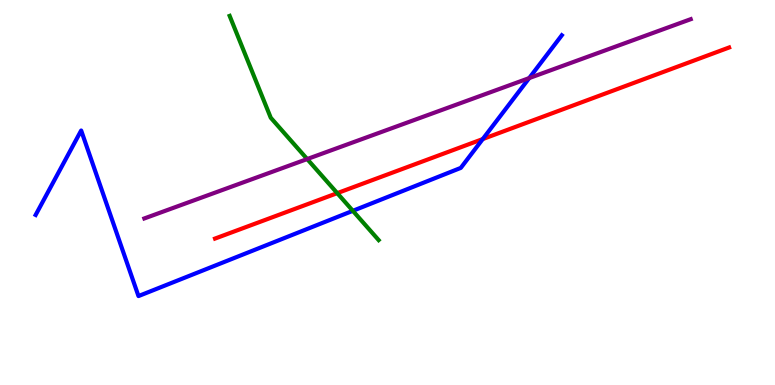[{'lines': ['blue', 'red'], 'intersections': [{'x': 6.23, 'y': 6.39}]}, {'lines': ['green', 'red'], 'intersections': [{'x': 4.35, 'y': 4.98}]}, {'lines': ['purple', 'red'], 'intersections': []}, {'lines': ['blue', 'green'], 'intersections': [{'x': 4.55, 'y': 4.52}]}, {'lines': ['blue', 'purple'], 'intersections': [{'x': 6.83, 'y': 7.97}]}, {'lines': ['green', 'purple'], 'intersections': [{'x': 3.96, 'y': 5.87}]}]